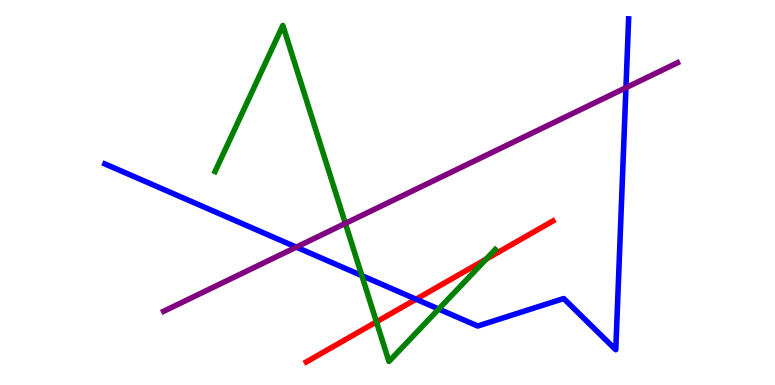[{'lines': ['blue', 'red'], 'intersections': [{'x': 5.37, 'y': 2.23}]}, {'lines': ['green', 'red'], 'intersections': [{'x': 4.86, 'y': 1.64}, {'x': 6.27, 'y': 3.27}]}, {'lines': ['purple', 'red'], 'intersections': []}, {'lines': ['blue', 'green'], 'intersections': [{'x': 4.67, 'y': 2.84}, {'x': 5.66, 'y': 1.97}]}, {'lines': ['blue', 'purple'], 'intersections': [{'x': 3.82, 'y': 3.58}, {'x': 8.08, 'y': 7.72}]}, {'lines': ['green', 'purple'], 'intersections': [{'x': 4.46, 'y': 4.2}]}]